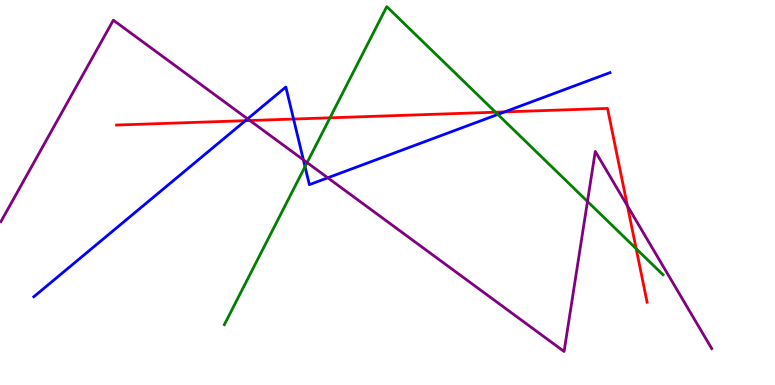[{'lines': ['blue', 'red'], 'intersections': [{'x': 3.17, 'y': 6.87}, {'x': 3.79, 'y': 6.91}, {'x': 6.51, 'y': 7.09}]}, {'lines': ['green', 'red'], 'intersections': [{'x': 4.26, 'y': 6.94}, {'x': 6.39, 'y': 7.09}, {'x': 8.21, 'y': 3.54}]}, {'lines': ['purple', 'red'], 'intersections': [{'x': 3.22, 'y': 6.87}, {'x': 8.1, 'y': 4.65}]}, {'lines': ['blue', 'green'], 'intersections': [{'x': 3.94, 'y': 5.67}, {'x': 6.42, 'y': 7.03}]}, {'lines': ['blue', 'purple'], 'intersections': [{'x': 3.19, 'y': 6.91}, {'x': 3.91, 'y': 5.85}, {'x': 4.23, 'y': 5.38}]}, {'lines': ['green', 'purple'], 'intersections': [{'x': 3.96, 'y': 5.78}, {'x': 7.58, 'y': 4.77}]}]